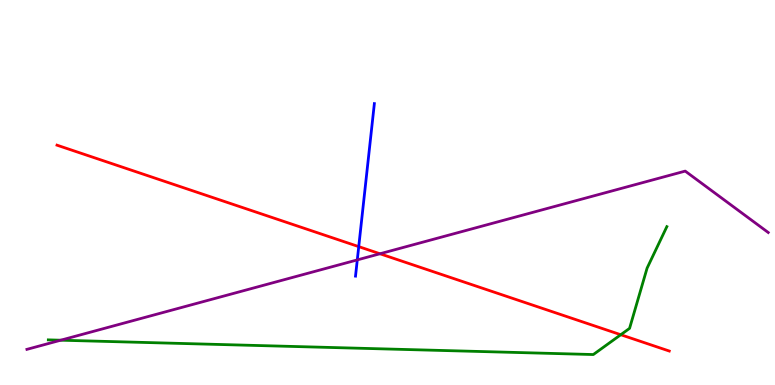[{'lines': ['blue', 'red'], 'intersections': [{'x': 4.63, 'y': 3.59}]}, {'lines': ['green', 'red'], 'intersections': [{'x': 8.01, 'y': 1.31}]}, {'lines': ['purple', 'red'], 'intersections': [{'x': 4.9, 'y': 3.41}]}, {'lines': ['blue', 'green'], 'intersections': []}, {'lines': ['blue', 'purple'], 'intersections': [{'x': 4.61, 'y': 3.25}]}, {'lines': ['green', 'purple'], 'intersections': [{'x': 0.784, 'y': 1.16}]}]